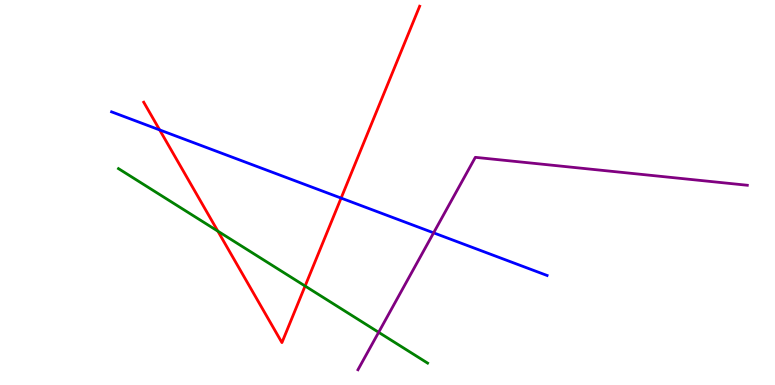[{'lines': ['blue', 'red'], 'intersections': [{'x': 2.06, 'y': 6.63}, {'x': 4.4, 'y': 4.86}]}, {'lines': ['green', 'red'], 'intersections': [{'x': 2.81, 'y': 4.0}, {'x': 3.94, 'y': 2.57}]}, {'lines': ['purple', 'red'], 'intersections': []}, {'lines': ['blue', 'green'], 'intersections': []}, {'lines': ['blue', 'purple'], 'intersections': [{'x': 5.6, 'y': 3.95}]}, {'lines': ['green', 'purple'], 'intersections': [{'x': 4.89, 'y': 1.37}]}]